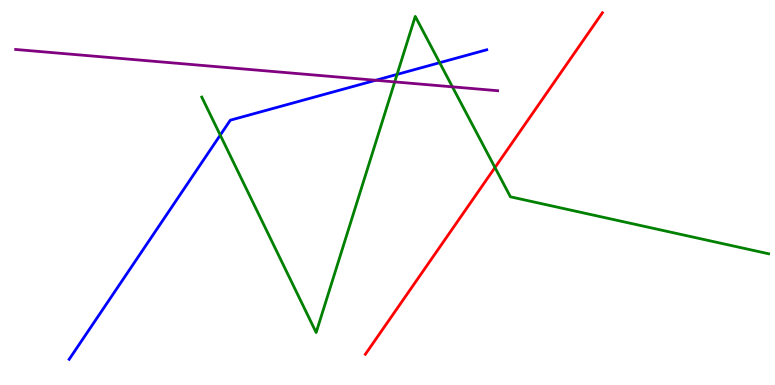[{'lines': ['blue', 'red'], 'intersections': []}, {'lines': ['green', 'red'], 'intersections': [{'x': 6.39, 'y': 5.65}]}, {'lines': ['purple', 'red'], 'intersections': []}, {'lines': ['blue', 'green'], 'intersections': [{'x': 2.84, 'y': 6.49}, {'x': 5.12, 'y': 8.07}, {'x': 5.67, 'y': 8.37}]}, {'lines': ['blue', 'purple'], 'intersections': [{'x': 4.85, 'y': 7.92}]}, {'lines': ['green', 'purple'], 'intersections': [{'x': 5.09, 'y': 7.87}, {'x': 5.84, 'y': 7.74}]}]